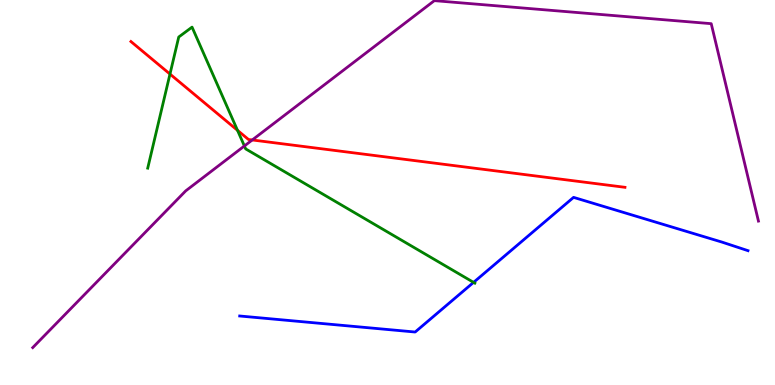[{'lines': ['blue', 'red'], 'intersections': []}, {'lines': ['green', 'red'], 'intersections': [{'x': 2.19, 'y': 8.08}, {'x': 3.06, 'y': 6.62}]}, {'lines': ['purple', 'red'], 'intersections': [{'x': 3.25, 'y': 6.36}]}, {'lines': ['blue', 'green'], 'intersections': [{'x': 6.11, 'y': 2.67}]}, {'lines': ['blue', 'purple'], 'intersections': []}, {'lines': ['green', 'purple'], 'intersections': [{'x': 3.15, 'y': 6.21}]}]